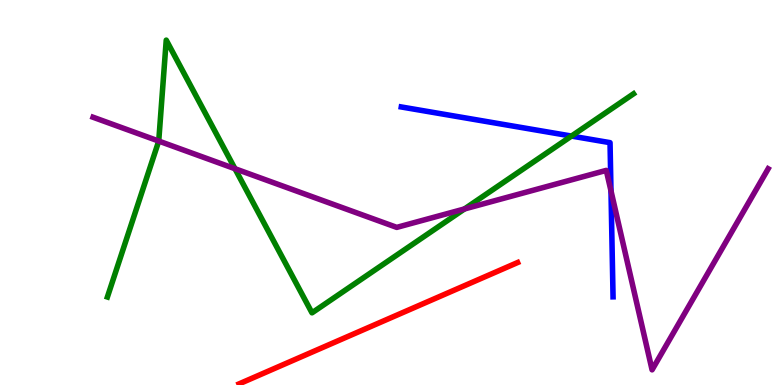[{'lines': ['blue', 'red'], 'intersections': []}, {'lines': ['green', 'red'], 'intersections': []}, {'lines': ['purple', 'red'], 'intersections': []}, {'lines': ['blue', 'green'], 'intersections': [{'x': 7.37, 'y': 6.47}]}, {'lines': ['blue', 'purple'], 'intersections': [{'x': 7.88, 'y': 5.04}]}, {'lines': ['green', 'purple'], 'intersections': [{'x': 2.05, 'y': 6.34}, {'x': 3.03, 'y': 5.62}, {'x': 5.99, 'y': 4.57}]}]